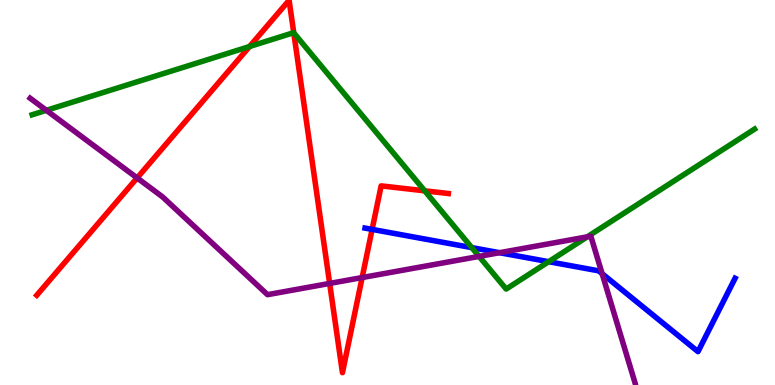[{'lines': ['blue', 'red'], 'intersections': [{'x': 4.8, 'y': 4.04}]}, {'lines': ['green', 'red'], 'intersections': [{'x': 3.22, 'y': 8.79}, {'x': 3.79, 'y': 9.15}, {'x': 5.48, 'y': 5.04}]}, {'lines': ['purple', 'red'], 'intersections': [{'x': 1.77, 'y': 5.38}, {'x': 4.25, 'y': 2.64}, {'x': 4.67, 'y': 2.79}]}, {'lines': ['blue', 'green'], 'intersections': [{'x': 6.09, 'y': 3.57}, {'x': 7.08, 'y': 3.2}]}, {'lines': ['blue', 'purple'], 'intersections': [{'x': 6.45, 'y': 3.44}, {'x': 7.77, 'y': 2.89}]}, {'lines': ['green', 'purple'], 'intersections': [{'x': 0.598, 'y': 7.13}, {'x': 6.18, 'y': 3.34}, {'x': 7.58, 'y': 3.85}]}]